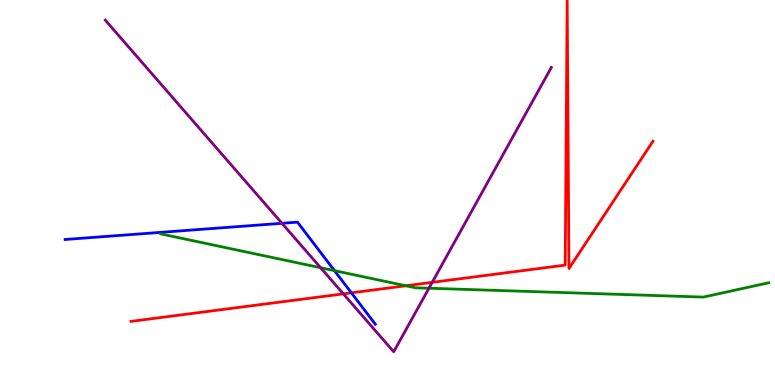[{'lines': ['blue', 'red'], 'intersections': [{'x': 4.53, 'y': 2.39}]}, {'lines': ['green', 'red'], 'intersections': [{'x': 5.24, 'y': 2.58}]}, {'lines': ['purple', 'red'], 'intersections': [{'x': 4.43, 'y': 2.37}, {'x': 5.58, 'y': 2.67}]}, {'lines': ['blue', 'green'], 'intersections': [{'x': 4.32, 'y': 2.97}]}, {'lines': ['blue', 'purple'], 'intersections': [{'x': 3.64, 'y': 4.2}]}, {'lines': ['green', 'purple'], 'intersections': [{'x': 4.14, 'y': 3.05}, {'x': 5.53, 'y': 2.51}]}]